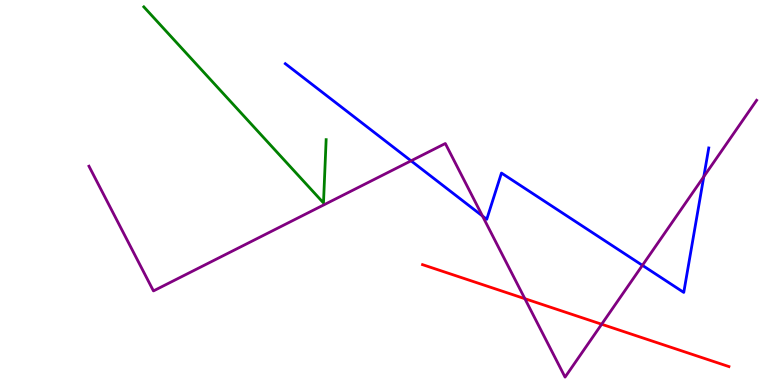[{'lines': ['blue', 'red'], 'intersections': []}, {'lines': ['green', 'red'], 'intersections': []}, {'lines': ['purple', 'red'], 'intersections': [{'x': 6.77, 'y': 2.24}, {'x': 7.76, 'y': 1.58}]}, {'lines': ['blue', 'green'], 'intersections': []}, {'lines': ['blue', 'purple'], 'intersections': [{'x': 5.3, 'y': 5.82}, {'x': 6.23, 'y': 4.39}, {'x': 8.29, 'y': 3.11}, {'x': 9.08, 'y': 5.41}]}, {'lines': ['green', 'purple'], 'intersections': []}]